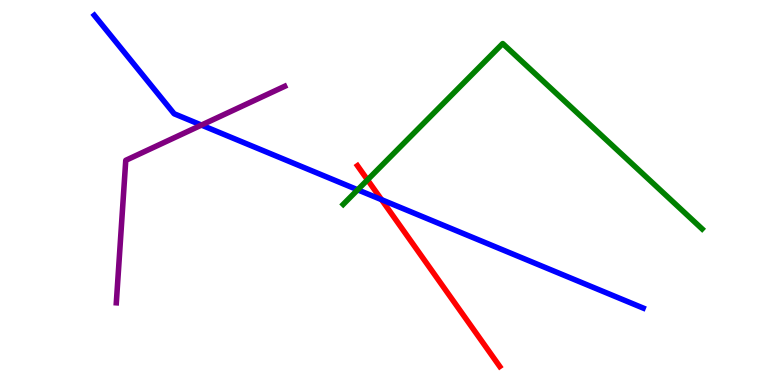[{'lines': ['blue', 'red'], 'intersections': [{'x': 4.92, 'y': 4.81}]}, {'lines': ['green', 'red'], 'intersections': [{'x': 4.74, 'y': 5.33}]}, {'lines': ['purple', 'red'], 'intersections': []}, {'lines': ['blue', 'green'], 'intersections': [{'x': 4.62, 'y': 5.07}]}, {'lines': ['blue', 'purple'], 'intersections': [{'x': 2.6, 'y': 6.75}]}, {'lines': ['green', 'purple'], 'intersections': []}]